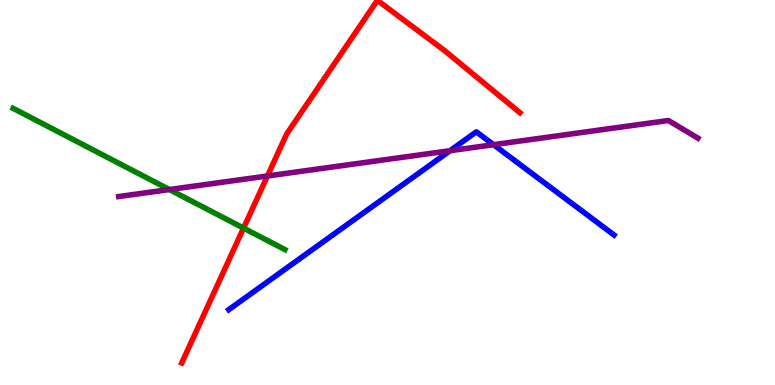[{'lines': ['blue', 'red'], 'intersections': []}, {'lines': ['green', 'red'], 'intersections': [{'x': 3.14, 'y': 4.08}]}, {'lines': ['purple', 'red'], 'intersections': [{'x': 3.45, 'y': 5.43}]}, {'lines': ['blue', 'green'], 'intersections': []}, {'lines': ['blue', 'purple'], 'intersections': [{'x': 5.81, 'y': 6.09}, {'x': 6.37, 'y': 6.24}]}, {'lines': ['green', 'purple'], 'intersections': [{'x': 2.19, 'y': 5.08}]}]